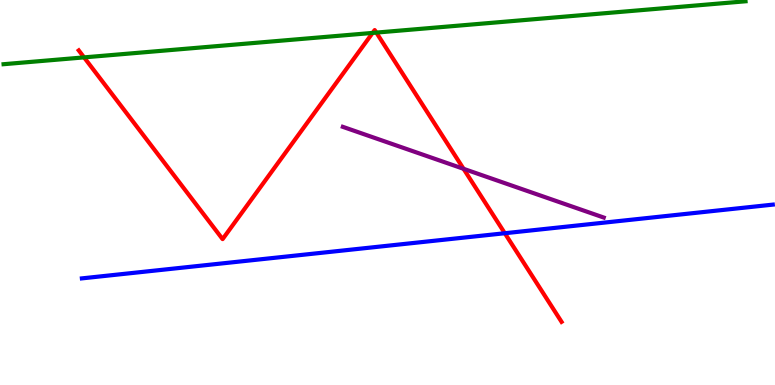[{'lines': ['blue', 'red'], 'intersections': [{'x': 6.51, 'y': 3.94}]}, {'lines': ['green', 'red'], 'intersections': [{'x': 1.08, 'y': 8.51}, {'x': 4.81, 'y': 9.15}, {'x': 4.86, 'y': 9.15}]}, {'lines': ['purple', 'red'], 'intersections': [{'x': 5.98, 'y': 5.62}]}, {'lines': ['blue', 'green'], 'intersections': []}, {'lines': ['blue', 'purple'], 'intersections': []}, {'lines': ['green', 'purple'], 'intersections': []}]